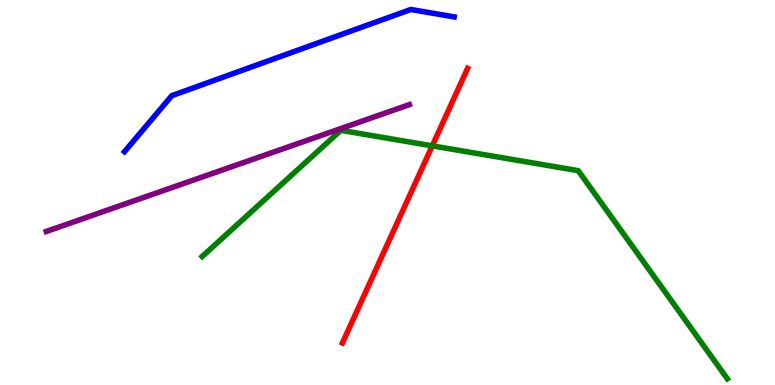[{'lines': ['blue', 'red'], 'intersections': []}, {'lines': ['green', 'red'], 'intersections': [{'x': 5.58, 'y': 6.21}]}, {'lines': ['purple', 'red'], 'intersections': []}, {'lines': ['blue', 'green'], 'intersections': []}, {'lines': ['blue', 'purple'], 'intersections': []}, {'lines': ['green', 'purple'], 'intersections': []}]